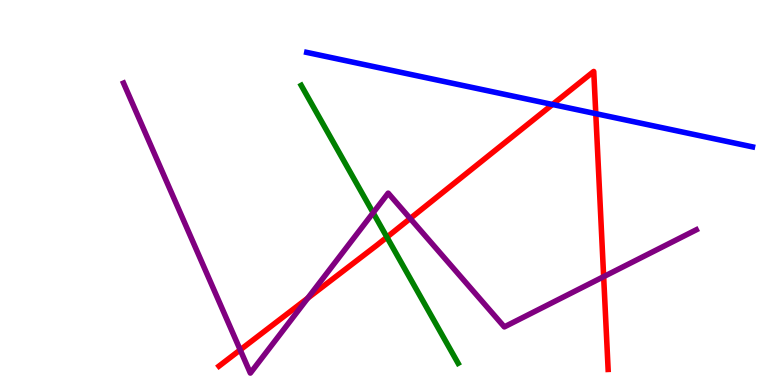[{'lines': ['blue', 'red'], 'intersections': [{'x': 7.13, 'y': 7.29}, {'x': 7.69, 'y': 7.05}]}, {'lines': ['green', 'red'], 'intersections': [{'x': 4.99, 'y': 3.84}]}, {'lines': ['purple', 'red'], 'intersections': [{'x': 3.1, 'y': 0.912}, {'x': 3.97, 'y': 2.26}, {'x': 5.29, 'y': 4.32}, {'x': 7.79, 'y': 2.81}]}, {'lines': ['blue', 'green'], 'intersections': []}, {'lines': ['blue', 'purple'], 'intersections': []}, {'lines': ['green', 'purple'], 'intersections': [{'x': 4.81, 'y': 4.47}]}]